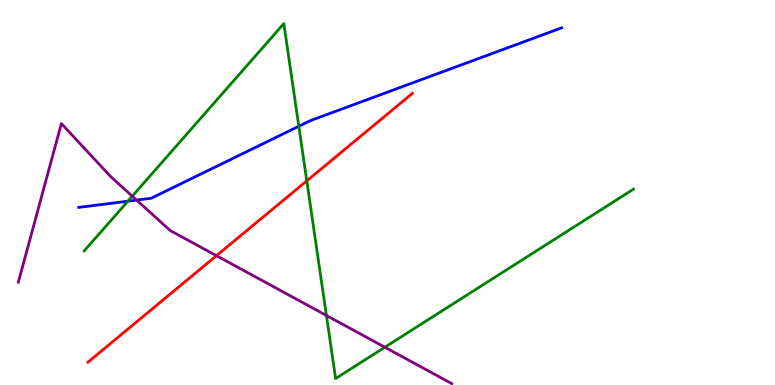[{'lines': ['blue', 'red'], 'intersections': []}, {'lines': ['green', 'red'], 'intersections': [{'x': 3.96, 'y': 5.3}]}, {'lines': ['purple', 'red'], 'intersections': [{'x': 2.79, 'y': 3.36}]}, {'lines': ['blue', 'green'], 'intersections': [{'x': 1.65, 'y': 4.77}, {'x': 3.86, 'y': 6.72}]}, {'lines': ['blue', 'purple'], 'intersections': [{'x': 1.76, 'y': 4.8}]}, {'lines': ['green', 'purple'], 'intersections': [{'x': 1.71, 'y': 4.9}, {'x': 4.21, 'y': 1.81}, {'x': 4.97, 'y': 0.981}]}]